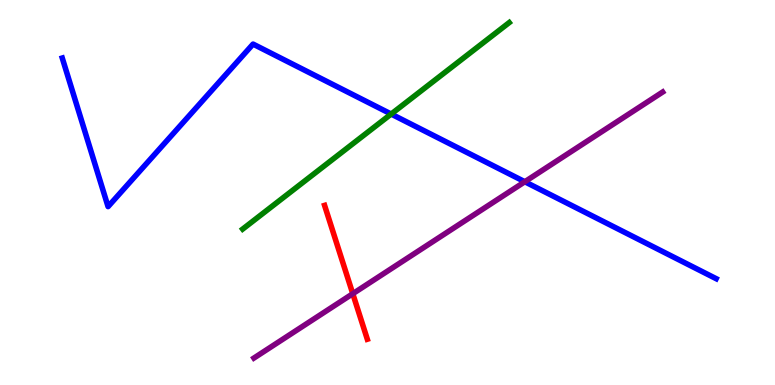[{'lines': ['blue', 'red'], 'intersections': []}, {'lines': ['green', 'red'], 'intersections': []}, {'lines': ['purple', 'red'], 'intersections': [{'x': 4.55, 'y': 2.37}]}, {'lines': ['blue', 'green'], 'intersections': [{'x': 5.05, 'y': 7.04}]}, {'lines': ['blue', 'purple'], 'intersections': [{'x': 6.77, 'y': 5.28}]}, {'lines': ['green', 'purple'], 'intersections': []}]